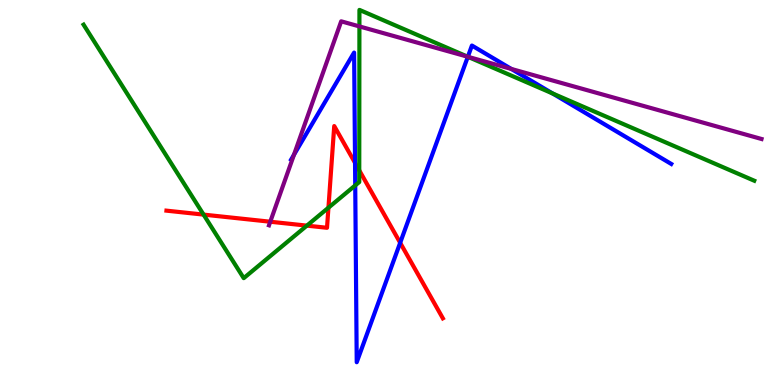[{'lines': ['blue', 'red'], 'intersections': [{'x': 4.58, 'y': 5.77}, {'x': 5.16, 'y': 3.69}]}, {'lines': ['green', 'red'], 'intersections': [{'x': 2.63, 'y': 4.43}, {'x': 3.96, 'y': 4.14}, {'x': 4.24, 'y': 4.61}, {'x': 4.64, 'y': 5.57}]}, {'lines': ['purple', 'red'], 'intersections': [{'x': 3.49, 'y': 4.24}]}, {'lines': ['blue', 'green'], 'intersections': [{'x': 4.58, 'y': 5.18}, {'x': 6.04, 'y': 8.53}, {'x': 7.13, 'y': 7.57}]}, {'lines': ['blue', 'purple'], 'intersections': [{'x': 3.79, 'y': 5.98}, {'x': 6.04, 'y': 8.53}, {'x': 6.6, 'y': 8.21}]}, {'lines': ['green', 'purple'], 'intersections': [{'x': 4.64, 'y': 9.31}, {'x': 6.04, 'y': 8.53}]}]